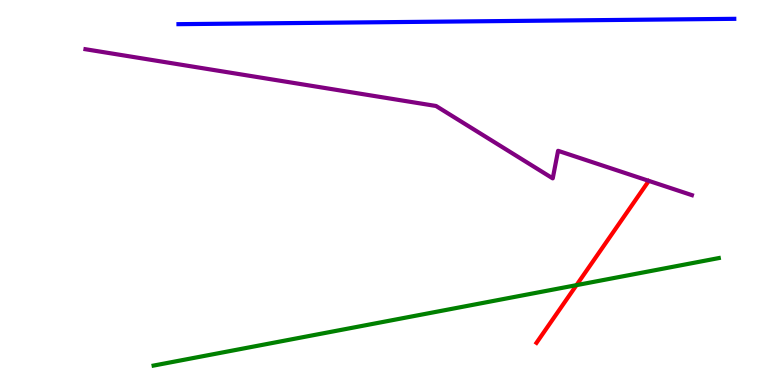[{'lines': ['blue', 'red'], 'intersections': []}, {'lines': ['green', 'red'], 'intersections': [{'x': 7.44, 'y': 2.59}]}, {'lines': ['purple', 'red'], 'intersections': []}, {'lines': ['blue', 'green'], 'intersections': []}, {'lines': ['blue', 'purple'], 'intersections': []}, {'lines': ['green', 'purple'], 'intersections': []}]